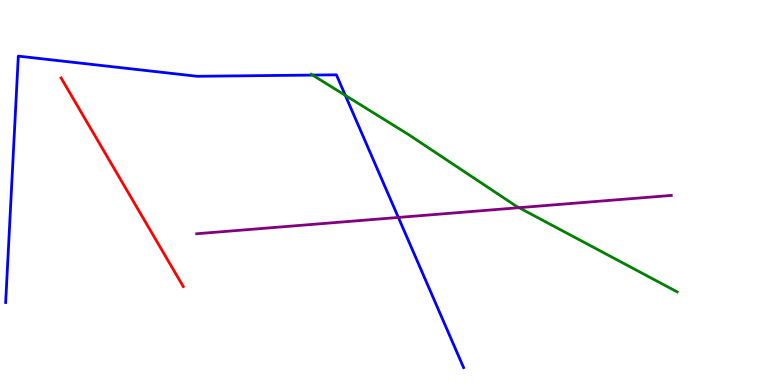[{'lines': ['blue', 'red'], 'intersections': []}, {'lines': ['green', 'red'], 'intersections': []}, {'lines': ['purple', 'red'], 'intersections': []}, {'lines': ['blue', 'green'], 'intersections': [{'x': 4.03, 'y': 8.05}, {'x': 4.46, 'y': 7.52}]}, {'lines': ['blue', 'purple'], 'intersections': [{'x': 5.14, 'y': 4.35}]}, {'lines': ['green', 'purple'], 'intersections': [{'x': 6.7, 'y': 4.61}]}]